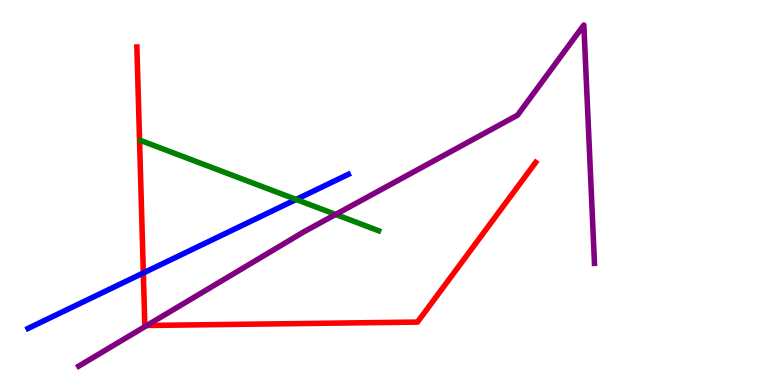[{'lines': ['blue', 'red'], 'intersections': [{'x': 1.85, 'y': 2.91}]}, {'lines': ['green', 'red'], 'intersections': []}, {'lines': ['purple', 'red'], 'intersections': [{'x': 1.89, 'y': 1.55}]}, {'lines': ['blue', 'green'], 'intersections': [{'x': 3.82, 'y': 4.82}]}, {'lines': ['blue', 'purple'], 'intersections': []}, {'lines': ['green', 'purple'], 'intersections': [{'x': 4.33, 'y': 4.43}]}]